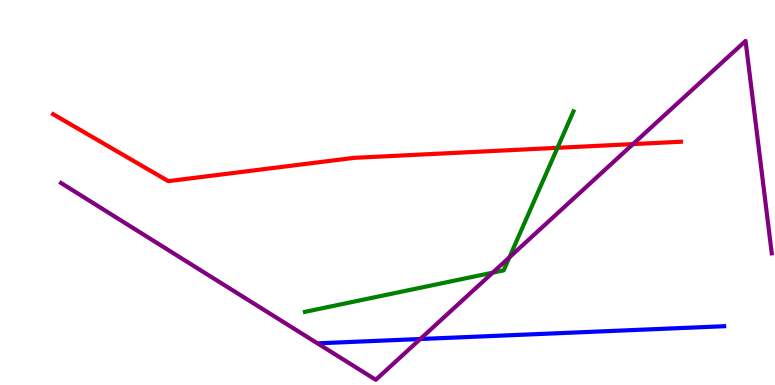[{'lines': ['blue', 'red'], 'intersections': []}, {'lines': ['green', 'red'], 'intersections': [{'x': 7.19, 'y': 6.16}]}, {'lines': ['purple', 'red'], 'intersections': [{'x': 8.17, 'y': 6.26}]}, {'lines': ['blue', 'green'], 'intersections': []}, {'lines': ['blue', 'purple'], 'intersections': [{'x': 5.42, 'y': 1.19}]}, {'lines': ['green', 'purple'], 'intersections': [{'x': 6.36, 'y': 2.92}, {'x': 6.57, 'y': 3.32}]}]